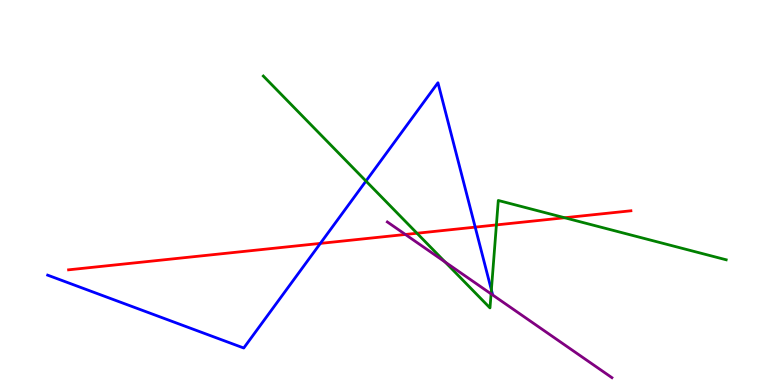[{'lines': ['blue', 'red'], 'intersections': [{'x': 4.13, 'y': 3.68}, {'x': 6.13, 'y': 4.1}]}, {'lines': ['green', 'red'], 'intersections': [{'x': 5.38, 'y': 3.94}, {'x': 6.41, 'y': 4.16}, {'x': 7.29, 'y': 4.34}]}, {'lines': ['purple', 'red'], 'intersections': [{'x': 5.23, 'y': 3.91}]}, {'lines': ['blue', 'green'], 'intersections': [{'x': 4.72, 'y': 5.3}, {'x': 6.34, 'y': 2.47}]}, {'lines': ['blue', 'purple'], 'intersections': []}, {'lines': ['green', 'purple'], 'intersections': [{'x': 5.74, 'y': 3.19}, {'x': 6.34, 'y': 2.37}]}]